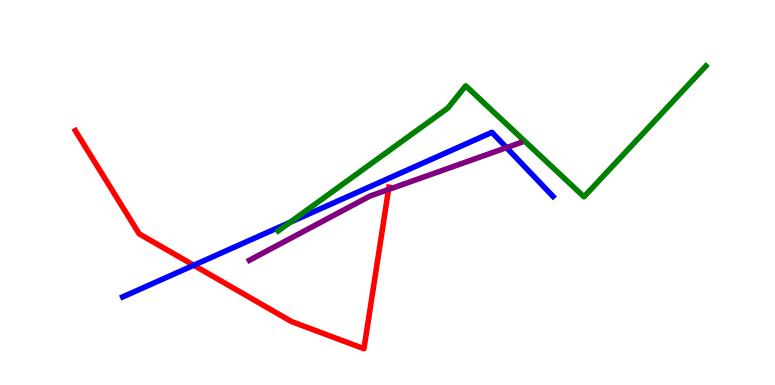[{'lines': ['blue', 'red'], 'intersections': [{'x': 2.5, 'y': 3.11}]}, {'lines': ['green', 'red'], 'intersections': []}, {'lines': ['purple', 'red'], 'intersections': [{'x': 5.01, 'y': 5.08}]}, {'lines': ['blue', 'green'], 'intersections': [{'x': 3.74, 'y': 4.23}]}, {'lines': ['blue', 'purple'], 'intersections': [{'x': 6.54, 'y': 6.17}]}, {'lines': ['green', 'purple'], 'intersections': []}]